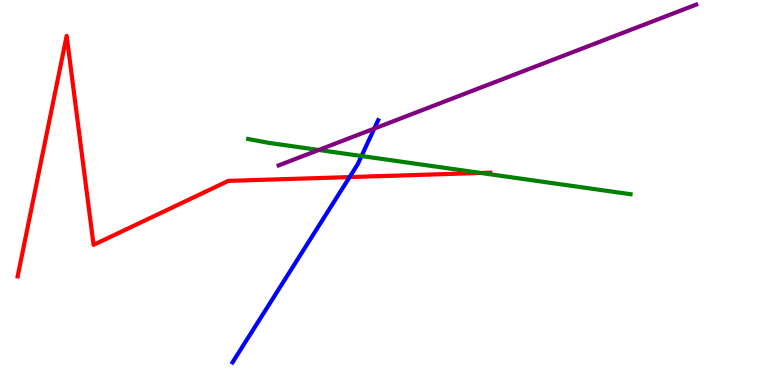[{'lines': ['blue', 'red'], 'intersections': [{'x': 4.51, 'y': 5.4}]}, {'lines': ['green', 'red'], 'intersections': [{'x': 6.2, 'y': 5.51}]}, {'lines': ['purple', 'red'], 'intersections': []}, {'lines': ['blue', 'green'], 'intersections': [{'x': 4.66, 'y': 5.95}]}, {'lines': ['blue', 'purple'], 'intersections': [{'x': 4.83, 'y': 6.66}]}, {'lines': ['green', 'purple'], 'intersections': [{'x': 4.11, 'y': 6.1}]}]